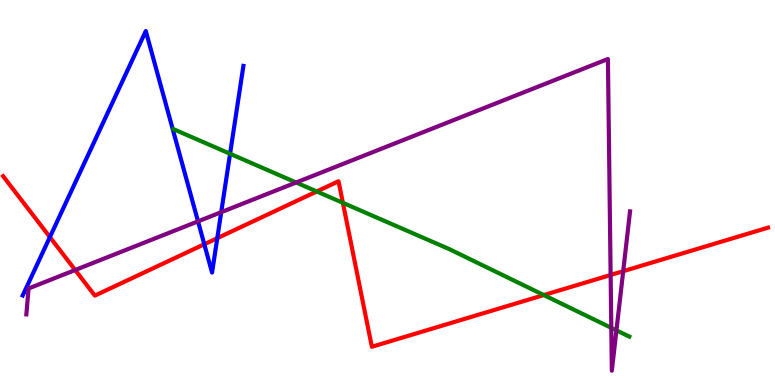[{'lines': ['blue', 'red'], 'intersections': [{'x': 0.644, 'y': 3.84}, {'x': 2.64, 'y': 3.66}, {'x': 2.8, 'y': 3.81}]}, {'lines': ['green', 'red'], 'intersections': [{'x': 4.09, 'y': 5.03}, {'x': 4.42, 'y': 4.73}, {'x': 7.02, 'y': 2.34}]}, {'lines': ['purple', 'red'], 'intersections': [{'x': 0.97, 'y': 2.99}, {'x': 7.88, 'y': 2.86}, {'x': 8.04, 'y': 2.96}]}, {'lines': ['blue', 'green'], 'intersections': [{'x': 2.97, 'y': 6.01}]}, {'lines': ['blue', 'purple'], 'intersections': [{'x': 2.56, 'y': 4.25}, {'x': 2.85, 'y': 4.49}]}, {'lines': ['green', 'purple'], 'intersections': [{'x': 3.82, 'y': 5.26}, {'x': 7.89, 'y': 1.48}, {'x': 7.95, 'y': 1.42}]}]